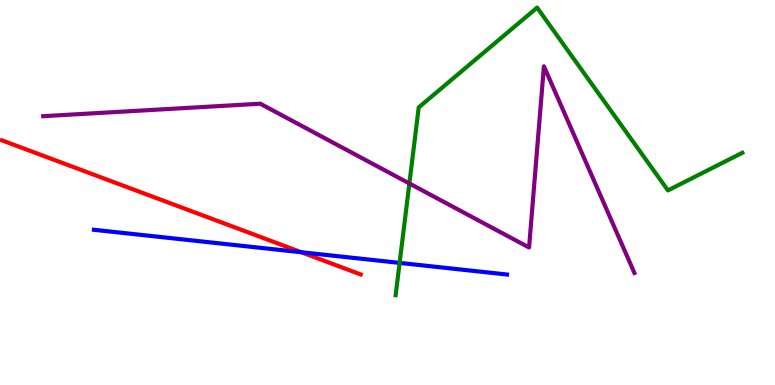[{'lines': ['blue', 'red'], 'intersections': [{'x': 3.89, 'y': 3.45}]}, {'lines': ['green', 'red'], 'intersections': []}, {'lines': ['purple', 'red'], 'intersections': []}, {'lines': ['blue', 'green'], 'intersections': [{'x': 5.16, 'y': 3.17}]}, {'lines': ['blue', 'purple'], 'intersections': []}, {'lines': ['green', 'purple'], 'intersections': [{'x': 5.28, 'y': 5.23}]}]